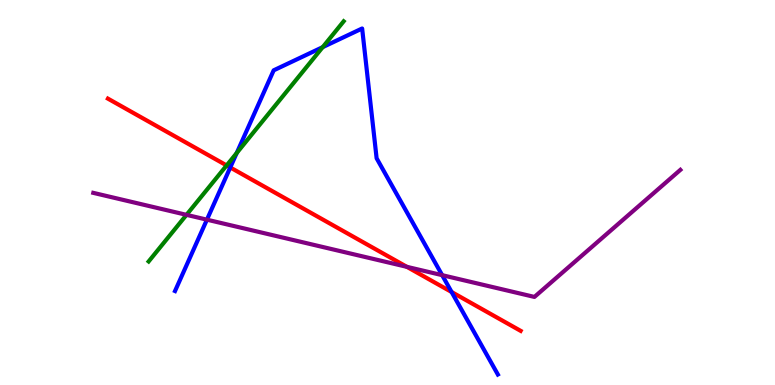[{'lines': ['blue', 'red'], 'intersections': [{'x': 2.97, 'y': 5.65}, {'x': 5.83, 'y': 2.42}]}, {'lines': ['green', 'red'], 'intersections': [{'x': 2.92, 'y': 5.7}]}, {'lines': ['purple', 'red'], 'intersections': [{'x': 5.25, 'y': 3.07}]}, {'lines': ['blue', 'green'], 'intersections': [{'x': 3.05, 'y': 6.03}, {'x': 4.16, 'y': 8.78}]}, {'lines': ['blue', 'purple'], 'intersections': [{'x': 2.67, 'y': 4.29}, {'x': 5.71, 'y': 2.85}]}, {'lines': ['green', 'purple'], 'intersections': [{'x': 2.41, 'y': 4.42}]}]